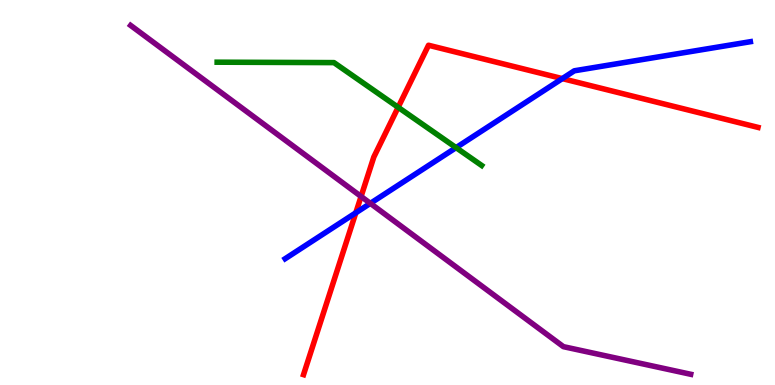[{'lines': ['blue', 'red'], 'intersections': [{'x': 4.59, 'y': 4.47}, {'x': 7.26, 'y': 7.96}]}, {'lines': ['green', 'red'], 'intersections': [{'x': 5.14, 'y': 7.21}]}, {'lines': ['purple', 'red'], 'intersections': [{'x': 4.66, 'y': 4.9}]}, {'lines': ['blue', 'green'], 'intersections': [{'x': 5.88, 'y': 6.17}]}, {'lines': ['blue', 'purple'], 'intersections': [{'x': 4.78, 'y': 4.72}]}, {'lines': ['green', 'purple'], 'intersections': []}]